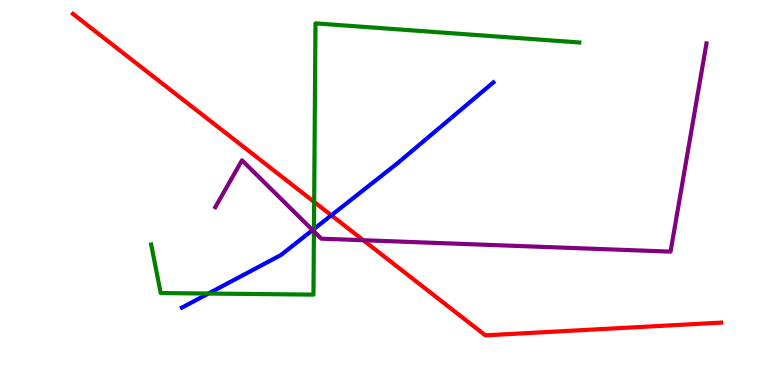[{'lines': ['blue', 'red'], 'intersections': [{'x': 4.28, 'y': 4.41}]}, {'lines': ['green', 'red'], 'intersections': [{'x': 4.05, 'y': 4.76}]}, {'lines': ['purple', 'red'], 'intersections': [{'x': 4.69, 'y': 3.76}]}, {'lines': ['blue', 'green'], 'intersections': [{'x': 2.69, 'y': 2.38}, {'x': 4.05, 'y': 4.05}]}, {'lines': ['blue', 'purple'], 'intersections': [{'x': 4.03, 'y': 4.02}]}, {'lines': ['green', 'purple'], 'intersections': [{'x': 4.05, 'y': 3.99}]}]